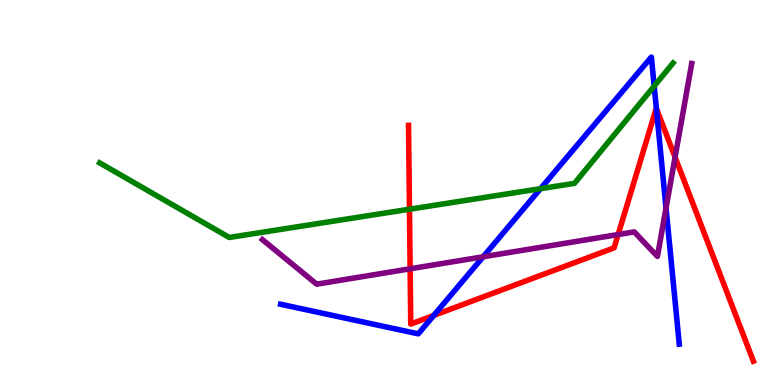[{'lines': ['blue', 'red'], 'intersections': [{'x': 5.6, 'y': 1.81}, {'x': 8.47, 'y': 7.18}]}, {'lines': ['green', 'red'], 'intersections': [{'x': 5.28, 'y': 4.57}]}, {'lines': ['purple', 'red'], 'intersections': [{'x': 5.29, 'y': 3.02}, {'x': 7.98, 'y': 3.91}, {'x': 8.71, 'y': 5.92}]}, {'lines': ['blue', 'green'], 'intersections': [{'x': 6.97, 'y': 5.1}, {'x': 8.44, 'y': 7.76}]}, {'lines': ['blue', 'purple'], 'intersections': [{'x': 6.23, 'y': 3.33}, {'x': 8.59, 'y': 4.6}]}, {'lines': ['green', 'purple'], 'intersections': []}]